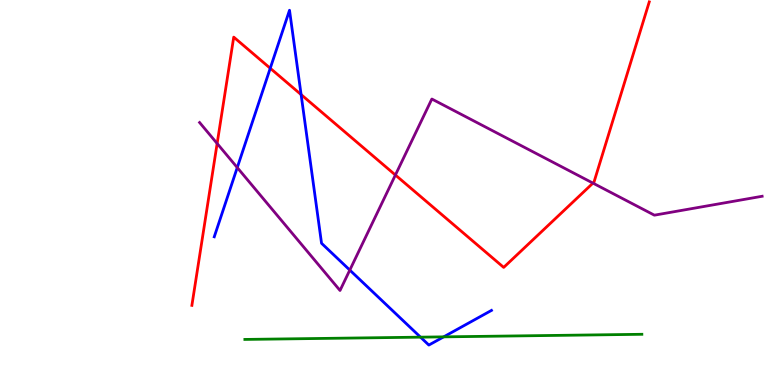[{'lines': ['blue', 'red'], 'intersections': [{'x': 3.49, 'y': 8.23}, {'x': 3.89, 'y': 7.54}]}, {'lines': ['green', 'red'], 'intersections': []}, {'lines': ['purple', 'red'], 'intersections': [{'x': 2.8, 'y': 6.27}, {'x': 5.1, 'y': 5.45}, {'x': 7.65, 'y': 5.24}]}, {'lines': ['blue', 'green'], 'intersections': [{'x': 5.43, 'y': 1.24}, {'x': 5.72, 'y': 1.25}]}, {'lines': ['blue', 'purple'], 'intersections': [{'x': 3.06, 'y': 5.65}, {'x': 4.51, 'y': 2.98}]}, {'lines': ['green', 'purple'], 'intersections': []}]